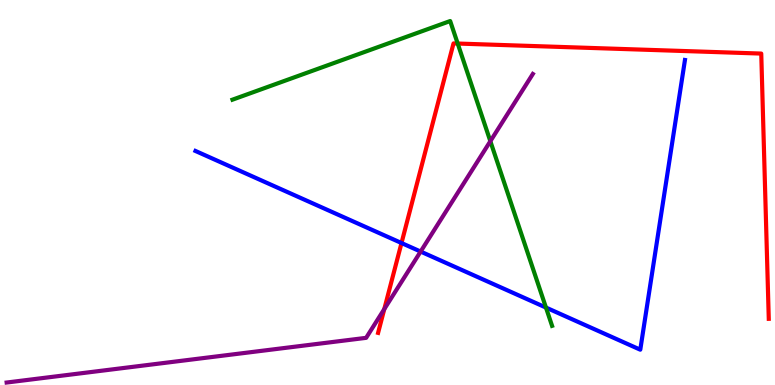[{'lines': ['blue', 'red'], 'intersections': [{'x': 5.18, 'y': 3.69}]}, {'lines': ['green', 'red'], 'intersections': [{'x': 5.91, 'y': 8.87}]}, {'lines': ['purple', 'red'], 'intersections': [{'x': 4.96, 'y': 1.97}]}, {'lines': ['blue', 'green'], 'intersections': [{'x': 7.04, 'y': 2.01}]}, {'lines': ['blue', 'purple'], 'intersections': [{'x': 5.43, 'y': 3.47}]}, {'lines': ['green', 'purple'], 'intersections': [{'x': 6.33, 'y': 6.33}]}]